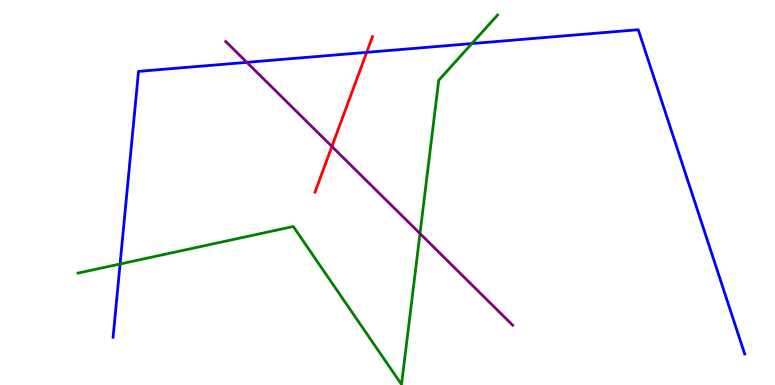[{'lines': ['blue', 'red'], 'intersections': [{'x': 4.73, 'y': 8.64}]}, {'lines': ['green', 'red'], 'intersections': []}, {'lines': ['purple', 'red'], 'intersections': [{'x': 4.28, 'y': 6.2}]}, {'lines': ['blue', 'green'], 'intersections': [{'x': 1.55, 'y': 3.14}, {'x': 6.09, 'y': 8.87}]}, {'lines': ['blue', 'purple'], 'intersections': [{'x': 3.19, 'y': 8.38}]}, {'lines': ['green', 'purple'], 'intersections': [{'x': 5.42, 'y': 3.93}]}]